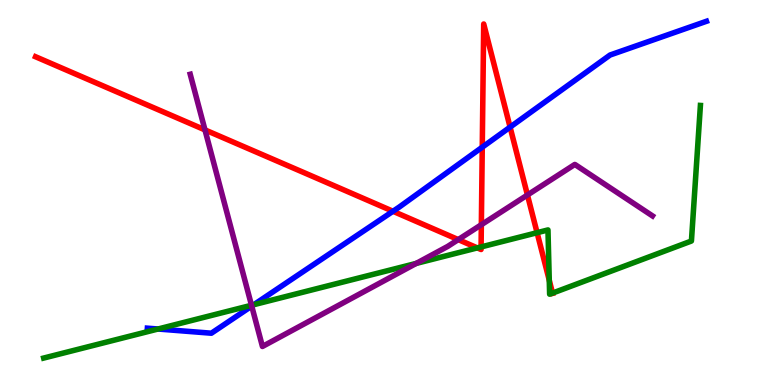[{'lines': ['blue', 'red'], 'intersections': [{'x': 5.07, 'y': 4.51}, {'x': 6.22, 'y': 6.18}, {'x': 6.58, 'y': 6.7}]}, {'lines': ['green', 'red'], 'intersections': [{'x': 6.16, 'y': 3.56}, {'x': 6.21, 'y': 3.59}, {'x': 6.93, 'y': 3.96}, {'x': 7.09, 'y': 2.72}, {'x': 7.13, 'y': 2.39}]}, {'lines': ['purple', 'red'], 'intersections': [{'x': 2.64, 'y': 6.63}, {'x': 5.91, 'y': 3.78}, {'x': 6.21, 'y': 4.16}, {'x': 6.81, 'y': 4.94}]}, {'lines': ['blue', 'green'], 'intersections': [{'x': 2.04, 'y': 1.45}, {'x': 3.28, 'y': 2.09}]}, {'lines': ['blue', 'purple'], 'intersections': [{'x': 3.25, 'y': 2.05}]}, {'lines': ['green', 'purple'], 'intersections': [{'x': 3.25, 'y': 2.07}, {'x': 5.37, 'y': 3.16}]}]